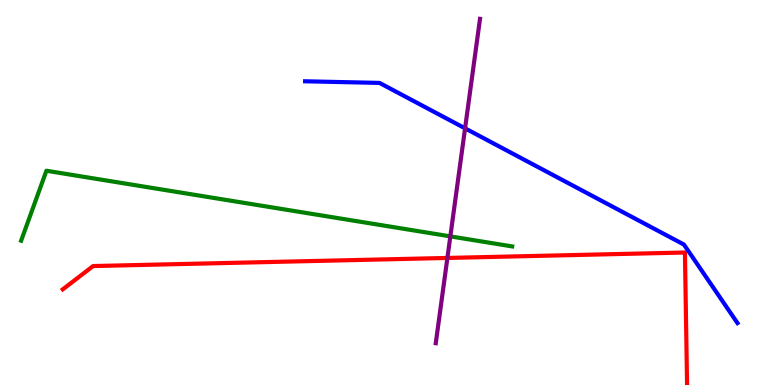[{'lines': ['blue', 'red'], 'intersections': []}, {'lines': ['green', 'red'], 'intersections': []}, {'lines': ['purple', 'red'], 'intersections': [{'x': 5.77, 'y': 3.3}]}, {'lines': ['blue', 'green'], 'intersections': []}, {'lines': ['blue', 'purple'], 'intersections': [{'x': 6.0, 'y': 6.67}]}, {'lines': ['green', 'purple'], 'intersections': [{'x': 5.81, 'y': 3.86}]}]